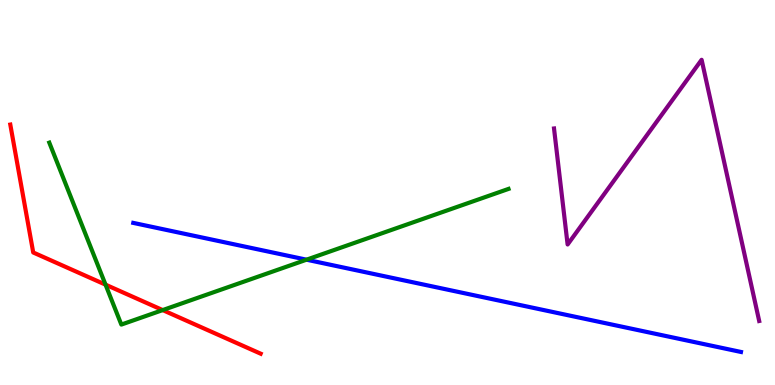[{'lines': ['blue', 'red'], 'intersections': []}, {'lines': ['green', 'red'], 'intersections': [{'x': 1.36, 'y': 2.61}, {'x': 2.1, 'y': 1.95}]}, {'lines': ['purple', 'red'], 'intersections': []}, {'lines': ['blue', 'green'], 'intersections': [{'x': 3.96, 'y': 3.25}]}, {'lines': ['blue', 'purple'], 'intersections': []}, {'lines': ['green', 'purple'], 'intersections': []}]